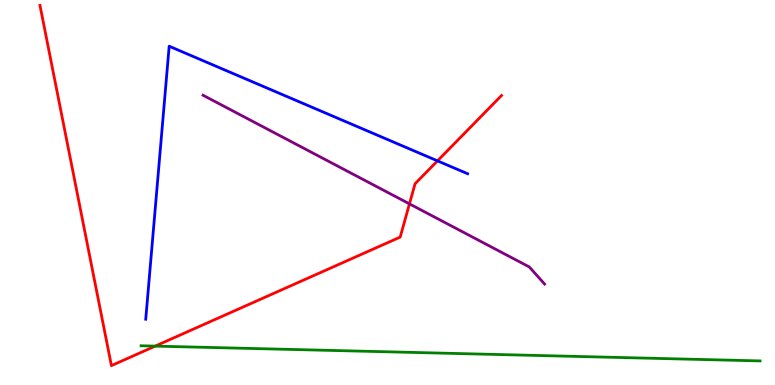[{'lines': ['blue', 'red'], 'intersections': [{'x': 5.65, 'y': 5.82}]}, {'lines': ['green', 'red'], 'intersections': [{'x': 2.0, 'y': 1.01}]}, {'lines': ['purple', 'red'], 'intersections': [{'x': 5.28, 'y': 4.7}]}, {'lines': ['blue', 'green'], 'intersections': []}, {'lines': ['blue', 'purple'], 'intersections': []}, {'lines': ['green', 'purple'], 'intersections': []}]